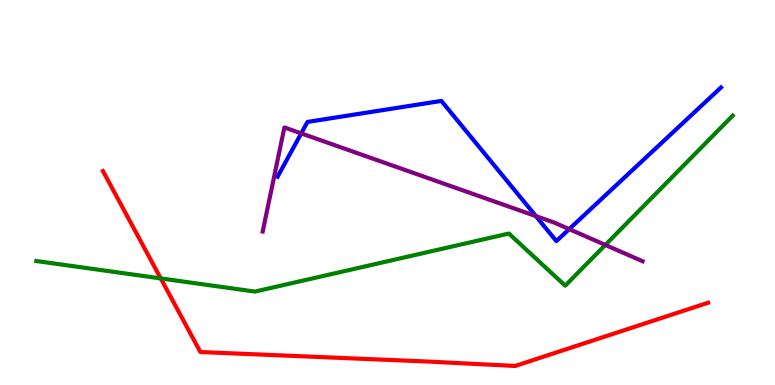[{'lines': ['blue', 'red'], 'intersections': []}, {'lines': ['green', 'red'], 'intersections': [{'x': 2.07, 'y': 2.77}]}, {'lines': ['purple', 'red'], 'intersections': []}, {'lines': ['blue', 'green'], 'intersections': []}, {'lines': ['blue', 'purple'], 'intersections': [{'x': 3.89, 'y': 6.54}, {'x': 6.91, 'y': 4.39}, {'x': 7.34, 'y': 4.05}]}, {'lines': ['green', 'purple'], 'intersections': [{'x': 7.81, 'y': 3.64}]}]